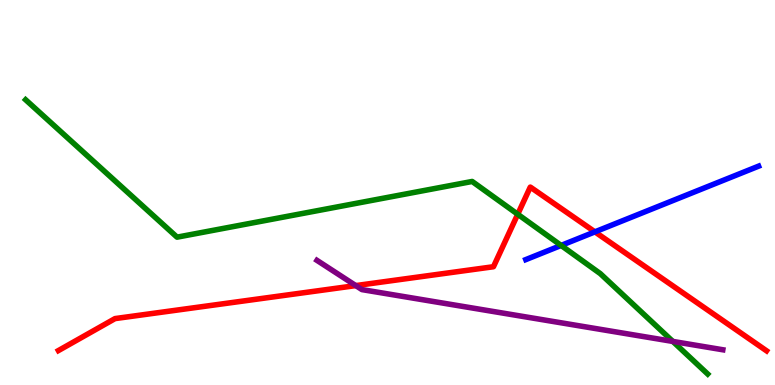[{'lines': ['blue', 'red'], 'intersections': [{'x': 7.68, 'y': 3.98}]}, {'lines': ['green', 'red'], 'intersections': [{'x': 6.68, 'y': 4.44}]}, {'lines': ['purple', 'red'], 'intersections': [{'x': 4.59, 'y': 2.58}]}, {'lines': ['blue', 'green'], 'intersections': [{'x': 7.24, 'y': 3.63}]}, {'lines': ['blue', 'purple'], 'intersections': []}, {'lines': ['green', 'purple'], 'intersections': [{'x': 8.68, 'y': 1.13}]}]